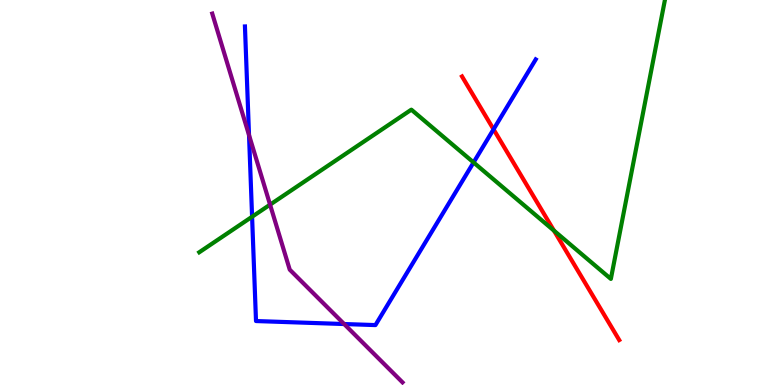[{'lines': ['blue', 'red'], 'intersections': [{'x': 6.37, 'y': 6.64}]}, {'lines': ['green', 'red'], 'intersections': [{'x': 7.15, 'y': 4.01}]}, {'lines': ['purple', 'red'], 'intersections': []}, {'lines': ['blue', 'green'], 'intersections': [{'x': 3.25, 'y': 4.37}, {'x': 6.11, 'y': 5.78}]}, {'lines': ['blue', 'purple'], 'intersections': [{'x': 3.21, 'y': 6.49}, {'x': 4.44, 'y': 1.58}]}, {'lines': ['green', 'purple'], 'intersections': [{'x': 3.48, 'y': 4.68}]}]